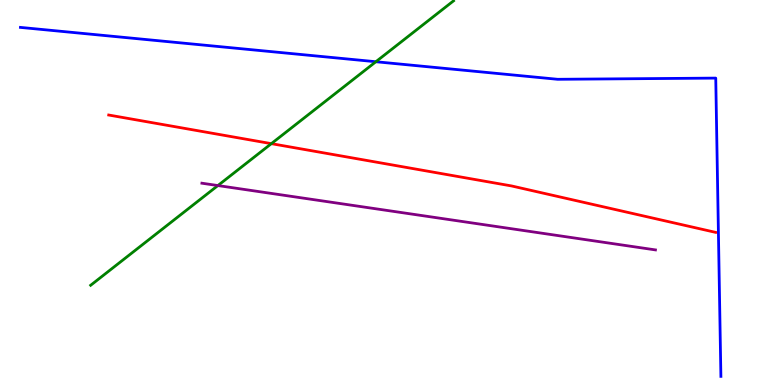[{'lines': ['blue', 'red'], 'intersections': []}, {'lines': ['green', 'red'], 'intersections': [{'x': 3.5, 'y': 6.27}]}, {'lines': ['purple', 'red'], 'intersections': []}, {'lines': ['blue', 'green'], 'intersections': [{'x': 4.85, 'y': 8.4}]}, {'lines': ['blue', 'purple'], 'intersections': []}, {'lines': ['green', 'purple'], 'intersections': [{'x': 2.81, 'y': 5.18}]}]